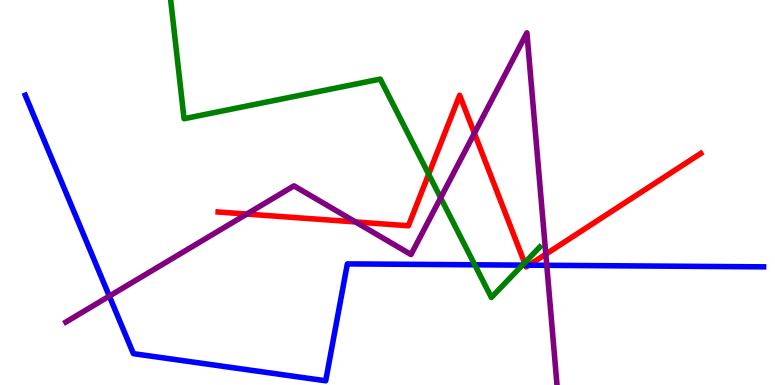[{'lines': ['blue', 'red'], 'intersections': [{'x': 6.78, 'y': 3.11}, {'x': 6.82, 'y': 3.11}]}, {'lines': ['green', 'red'], 'intersections': [{'x': 5.53, 'y': 5.47}, {'x': 6.77, 'y': 3.17}]}, {'lines': ['purple', 'red'], 'intersections': [{'x': 3.18, 'y': 4.44}, {'x': 4.59, 'y': 4.24}, {'x': 6.12, 'y': 6.54}, {'x': 7.04, 'y': 3.4}]}, {'lines': ['blue', 'green'], 'intersections': [{'x': 6.13, 'y': 3.12}, {'x': 6.74, 'y': 3.11}]}, {'lines': ['blue', 'purple'], 'intersections': [{'x': 1.41, 'y': 2.31}, {'x': 7.06, 'y': 3.11}]}, {'lines': ['green', 'purple'], 'intersections': [{'x': 5.69, 'y': 4.86}]}]